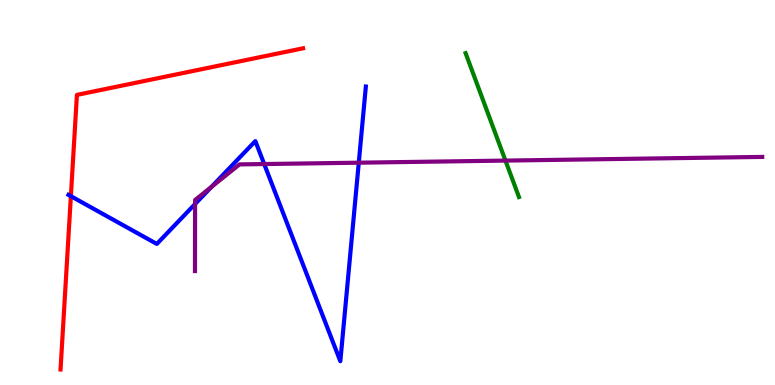[{'lines': ['blue', 'red'], 'intersections': [{'x': 0.915, 'y': 4.9}]}, {'lines': ['green', 'red'], 'intersections': []}, {'lines': ['purple', 'red'], 'intersections': []}, {'lines': ['blue', 'green'], 'intersections': []}, {'lines': ['blue', 'purple'], 'intersections': [{'x': 2.52, 'y': 4.7}, {'x': 2.73, 'y': 5.15}, {'x': 3.41, 'y': 5.74}, {'x': 4.63, 'y': 5.77}]}, {'lines': ['green', 'purple'], 'intersections': [{'x': 6.52, 'y': 5.83}]}]